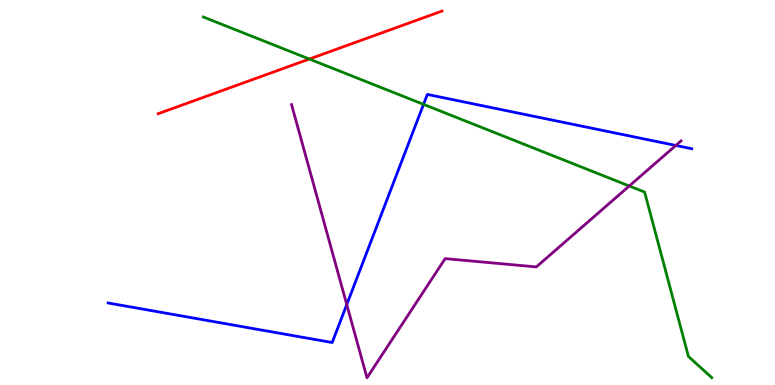[{'lines': ['blue', 'red'], 'intersections': []}, {'lines': ['green', 'red'], 'intersections': [{'x': 3.99, 'y': 8.47}]}, {'lines': ['purple', 'red'], 'intersections': []}, {'lines': ['blue', 'green'], 'intersections': [{'x': 5.47, 'y': 7.29}]}, {'lines': ['blue', 'purple'], 'intersections': [{'x': 4.47, 'y': 2.09}, {'x': 8.72, 'y': 6.22}]}, {'lines': ['green', 'purple'], 'intersections': [{'x': 8.12, 'y': 5.17}]}]